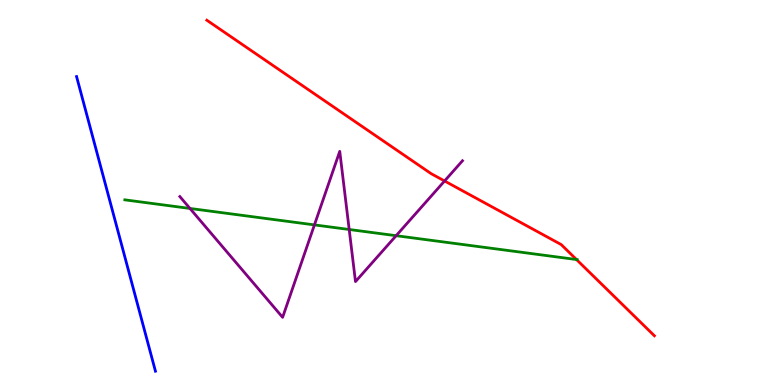[{'lines': ['blue', 'red'], 'intersections': []}, {'lines': ['green', 'red'], 'intersections': [{'x': 7.44, 'y': 3.26}]}, {'lines': ['purple', 'red'], 'intersections': [{'x': 5.74, 'y': 5.3}]}, {'lines': ['blue', 'green'], 'intersections': []}, {'lines': ['blue', 'purple'], 'intersections': []}, {'lines': ['green', 'purple'], 'intersections': [{'x': 2.45, 'y': 4.59}, {'x': 4.06, 'y': 4.16}, {'x': 4.51, 'y': 4.04}, {'x': 5.11, 'y': 3.88}]}]